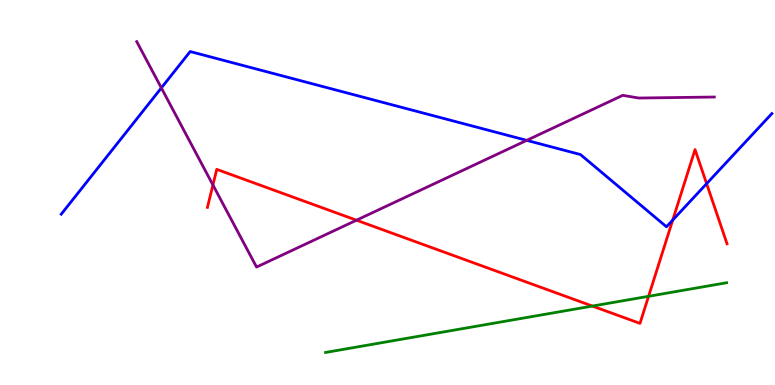[{'lines': ['blue', 'red'], 'intersections': [{'x': 8.68, 'y': 4.28}, {'x': 9.12, 'y': 5.23}]}, {'lines': ['green', 'red'], 'intersections': [{'x': 7.64, 'y': 2.05}, {'x': 8.37, 'y': 2.3}]}, {'lines': ['purple', 'red'], 'intersections': [{'x': 2.75, 'y': 5.2}, {'x': 4.6, 'y': 4.28}]}, {'lines': ['blue', 'green'], 'intersections': []}, {'lines': ['blue', 'purple'], 'intersections': [{'x': 2.08, 'y': 7.72}, {'x': 6.8, 'y': 6.35}]}, {'lines': ['green', 'purple'], 'intersections': []}]